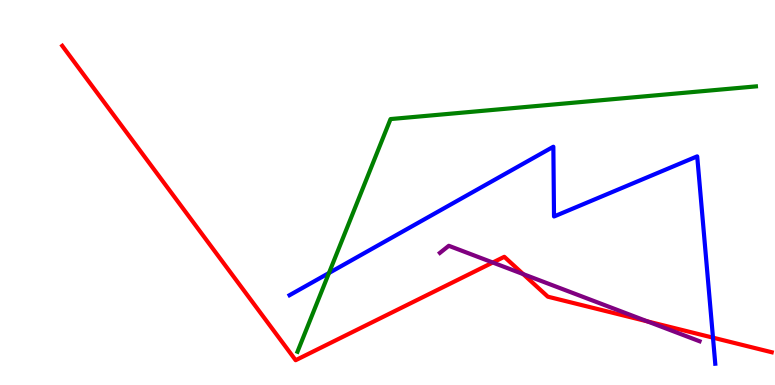[{'lines': ['blue', 'red'], 'intersections': [{'x': 9.2, 'y': 1.23}]}, {'lines': ['green', 'red'], 'intersections': []}, {'lines': ['purple', 'red'], 'intersections': [{'x': 6.36, 'y': 3.18}, {'x': 6.75, 'y': 2.88}, {'x': 8.35, 'y': 1.65}]}, {'lines': ['blue', 'green'], 'intersections': [{'x': 4.24, 'y': 2.91}]}, {'lines': ['blue', 'purple'], 'intersections': []}, {'lines': ['green', 'purple'], 'intersections': []}]